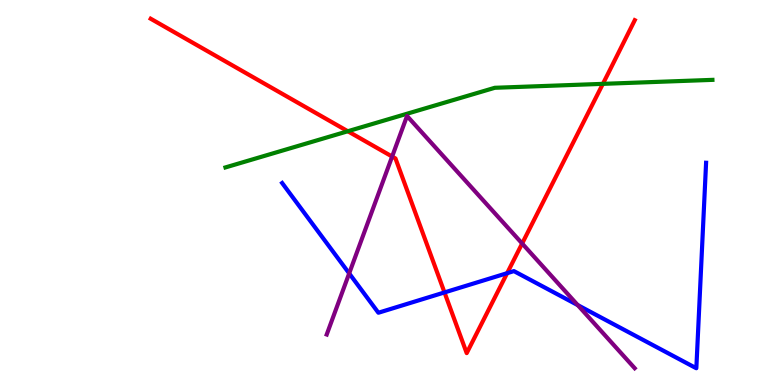[{'lines': ['blue', 'red'], 'intersections': [{'x': 5.74, 'y': 2.4}, {'x': 6.54, 'y': 2.9}]}, {'lines': ['green', 'red'], 'intersections': [{'x': 4.49, 'y': 6.59}, {'x': 7.78, 'y': 7.82}]}, {'lines': ['purple', 'red'], 'intersections': [{'x': 5.06, 'y': 5.93}, {'x': 6.74, 'y': 3.68}]}, {'lines': ['blue', 'green'], 'intersections': []}, {'lines': ['blue', 'purple'], 'intersections': [{'x': 4.51, 'y': 2.9}, {'x': 7.45, 'y': 2.08}]}, {'lines': ['green', 'purple'], 'intersections': []}]